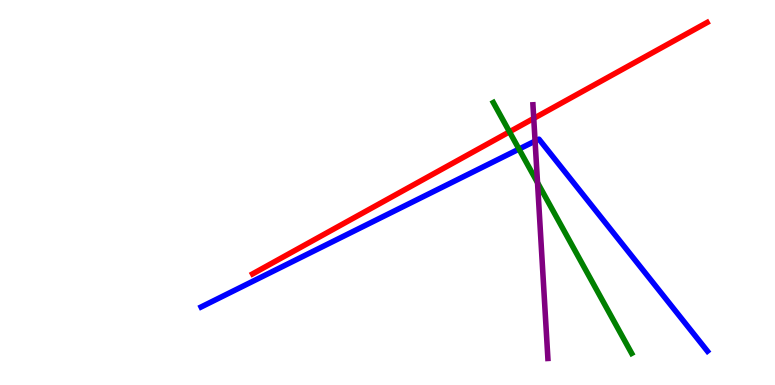[{'lines': ['blue', 'red'], 'intersections': []}, {'lines': ['green', 'red'], 'intersections': [{'x': 6.57, 'y': 6.58}]}, {'lines': ['purple', 'red'], 'intersections': [{'x': 6.89, 'y': 6.92}]}, {'lines': ['blue', 'green'], 'intersections': [{'x': 6.7, 'y': 6.13}]}, {'lines': ['blue', 'purple'], 'intersections': [{'x': 6.9, 'y': 6.34}]}, {'lines': ['green', 'purple'], 'intersections': [{'x': 6.94, 'y': 5.26}]}]